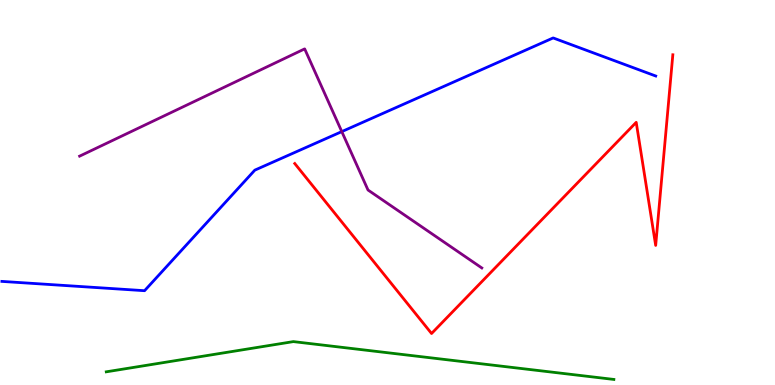[{'lines': ['blue', 'red'], 'intersections': []}, {'lines': ['green', 'red'], 'intersections': []}, {'lines': ['purple', 'red'], 'intersections': []}, {'lines': ['blue', 'green'], 'intersections': []}, {'lines': ['blue', 'purple'], 'intersections': [{'x': 4.41, 'y': 6.58}]}, {'lines': ['green', 'purple'], 'intersections': []}]